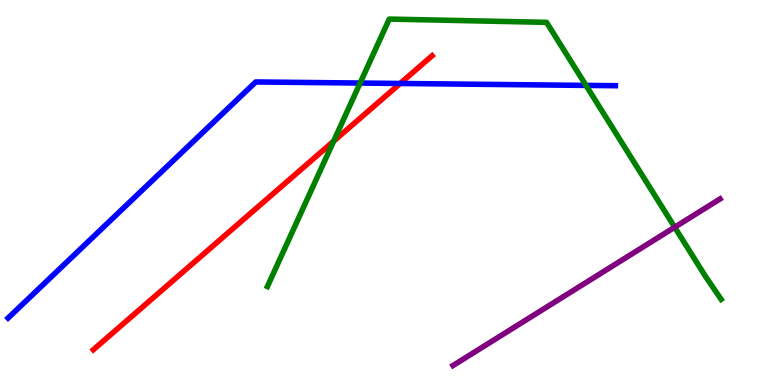[{'lines': ['blue', 'red'], 'intersections': [{'x': 5.16, 'y': 7.83}]}, {'lines': ['green', 'red'], 'intersections': [{'x': 4.3, 'y': 6.33}]}, {'lines': ['purple', 'red'], 'intersections': []}, {'lines': ['blue', 'green'], 'intersections': [{'x': 4.65, 'y': 7.84}, {'x': 7.56, 'y': 7.78}]}, {'lines': ['blue', 'purple'], 'intersections': []}, {'lines': ['green', 'purple'], 'intersections': [{'x': 8.71, 'y': 4.1}]}]